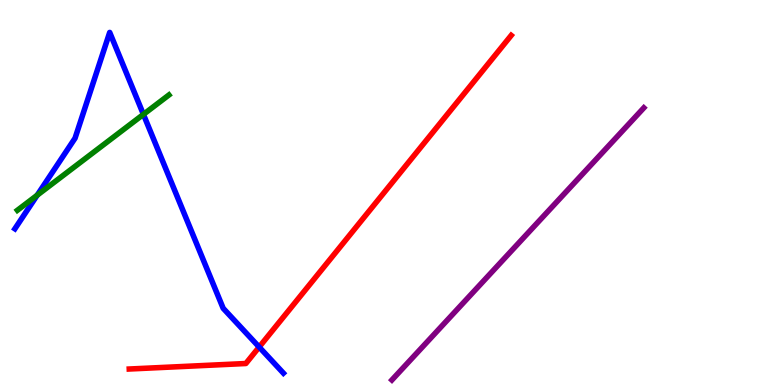[{'lines': ['blue', 'red'], 'intersections': [{'x': 3.34, 'y': 0.986}]}, {'lines': ['green', 'red'], 'intersections': []}, {'lines': ['purple', 'red'], 'intersections': []}, {'lines': ['blue', 'green'], 'intersections': [{'x': 0.48, 'y': 4.93}, {'x': 1.85, 'y': 7.03}]}, {'lines': ['blue', 'purple'], 'intersections': []}, {'lines': ['green', 'purple'], 'intersections': []}]